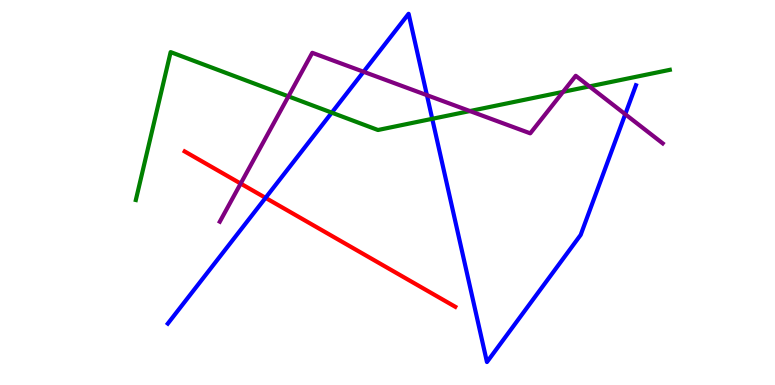[{'lines': ['blue', 'red'], 'intersections': [{'x': 3.43, 'y': 4.86}]}, {'lines': ['green', 'red'], 'intersections': []}, {'lines': ['purple', 'red'], 'intersections': [{'x': 3.11, 'y': 5.23}]}, {'lines': ['blue', 'green'], 'intersections': [{'x': 4.28, 'y': 7.07}, {'x': 5.58, 'y': 6.91}]}, {'lines': ['blue', 'purple'], 'intersections': [{'x': 4.69, 'y': 8.14}, {'x': 5.51, 'y': 7.53}, {'x': 8.07, 'y': 7.03}]}, {'lines': ['green', 'purple'], 'intersections': [{'x': 3.72, 'y': 7.5}, {'x': 6.06, 'y': 7.12}, {'x': 7.27, 'y': 7.61}, {'x': 7.61, 'y': 7.76}]}]